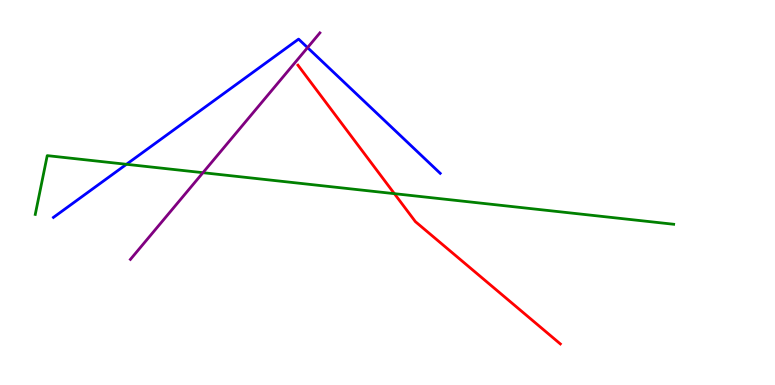[{'lines': ['blue', 'red'], 'intersections': []}, {'lines': ['green', 'red'], 'intersections': [{'x': 5.09, 'y': 4.97}]}, {'lines': ['purple', 'red'], 'intersections': []}, {'lines': ['blue', 'green'], 'intersections': [{'x': 1.63, 'y': 5.73}]}, {'lines': ['blue', 'purple'], 'intersections': [{'x': 3.97, 'y': 8.76}]}, {'lines': ['green', 'purple'], 'intersections': [{'x': 2.62, 'y': 5.51}]}]